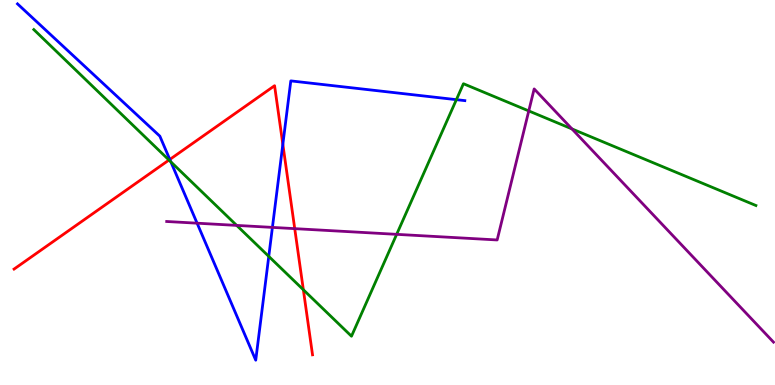[{'lines': ['blue', 'red'], 'intersections': [{'x': 2.19, 'y': 5.86}, {'x': 3.65, 'y': 6.25}]}, {'lines': ['green', 'red'], 'intersections': [{'x': 2.18, 'y': 5.84}, {'x': 3.91, 'y': 2.47}]}, {'lines': ['purple', 'red'], 'intersections': [{'x': 3.8, 'y': 4.06}]}, {'lines': ['blue', 'green'], 'intersections': [{'x': 2.2, 'y': 5.8}, {'x': 3.47, 'y': 3.34}, {'x': 5.89, 'y': 7.41}]}, {'lines': ['blue', 'purple'], 'intersections': [{'x': 2.54, 'y': 4.2}, {'x': 3.51, 'y': 4.09}]}, {'lines': ['green', 'purple'], 'intersections': [{'x': 3.05, 'y': 4.15}, {'x': 5.12, 'y': 3.91}, {'x': 6.82, 'y': 7.12}, {'x': 7.38, 'y': 6.65}]}]